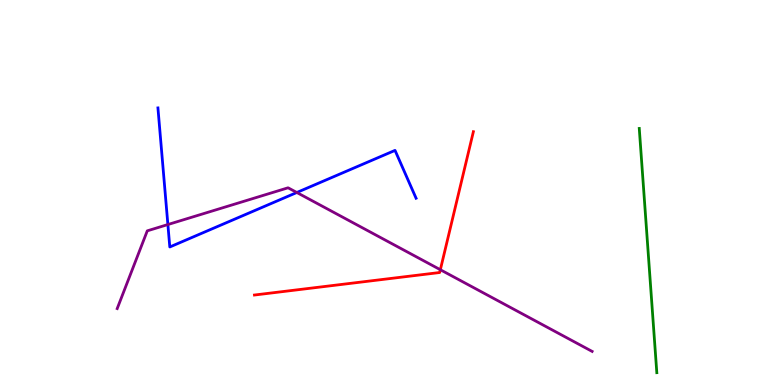[{'lines': ['blue', 'red'], 'intersections': []}, {'lines': ['green', 'red'], 'intersections': []}, {'lines': ['purple', 'red'], 'intersections': [{'x': 5.68, 'y': 2.99}]}, {'lines': ['blue', 'green'], 'intersections': []}, {'lines': ['blue', 'purple'], 'intersections': [{'x': 2.17, 'y': 4.17}, {'x': 3.83, 'y': 5.0}]}, {'lines': ['green', 'purple'], 'intersections': []}]